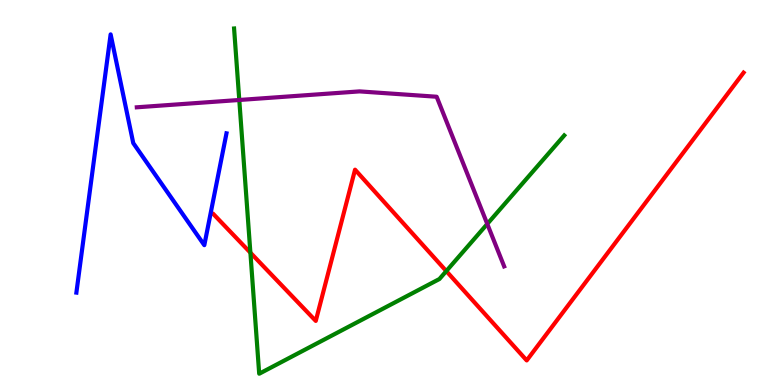[{'lines': ['blue', 'red'], 'intersections': []}, {'lines': ['green', 'red'], 'intersections': [{'x': 3.23, 'y': 3.44}, {'x': 5.76, 'y': 2.96}]}, {'lines': ['purple', 'red'], 'intersections': []}, {'lines': ['blue', 'green'], 'intersections': []}, {'lines': ['blue', 'purple'], 'intersections': []}, {'lines': ['green', 'purple'], 'intersections': [{'x': 3.09, 'y': 7.4}, {'x': 6.29, 'y': 4.18}]}]